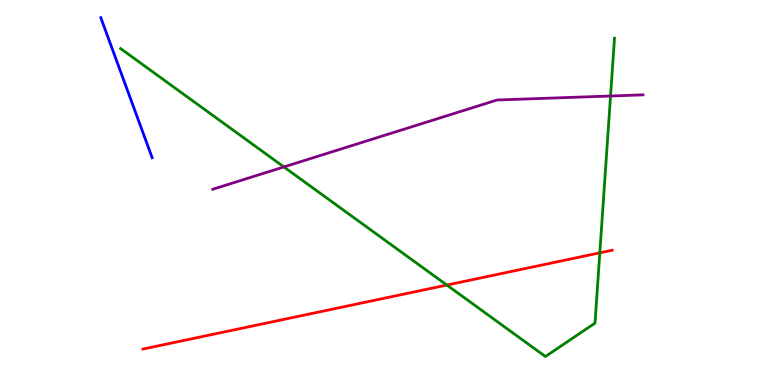[{'lines': ['blue', 'red'], 'intersections': []}, {'lines': ['green', 'red'], 'intersections': [{'x': 5.77, 'y': 2.6}, {'x': 7.74, 'y': 3.43}]}, {'lines': ['purple', 'red'], 'intersections': []}, {'lines': ['blue', 'green'], 'intersections': []}, {'lines': ['blue', 'purple'], 'intersections': []}, {'lines': ['green', 'purple'], 'intersections': [{'x': 3.66, 'y': 5.66}, {'x': 7.88, 'y': 7.51}]}]